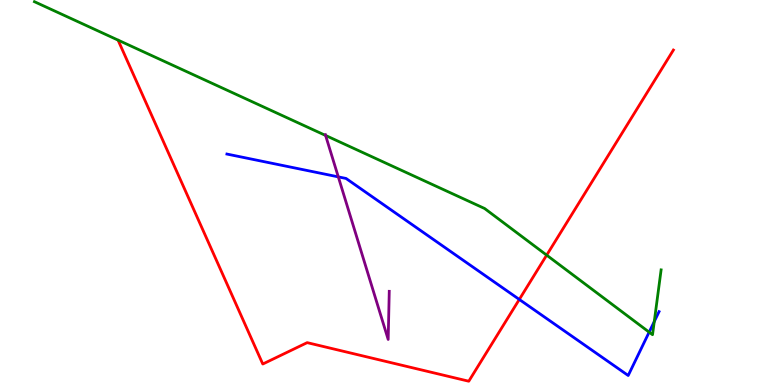[{'lines': ['blue', 'red'], 'intersections': [{'x': 6.7, 'y': 2.22}]}, {'lines': ['green', 'red'], 'intersections': [{'x': 7.05, 'y': 3.37}]}, {'lines': ['purple', 'red'], 'intersections': []}, {'lines': ['blue', 'green'], 'intersections': [{'x': 8.38, 'y': 1.37}, {'x': 8.44, 'y': 1.65}]}, {'lines': ['blue', 'purple'], 'intersections': [{'x': 4.37, 'y': 5.41}]}, {'lines': ['green', 'purple'], 'intersections': [{'x': 4.2, 'y': 6.48}]}]